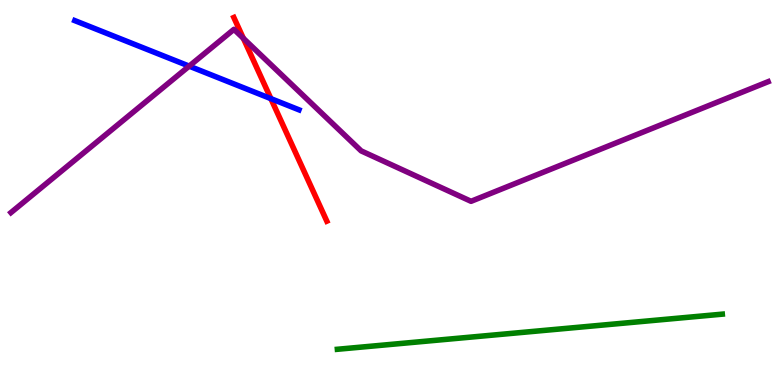[{'lines': ['blue', 'red'], 'intersections': [{'x': 3.5, 'y': 7.44}]}, {'lines': ['green', 'red'], 'intersections': []}, {'lines': ['purple', 'red'], 'intersections': [{'x': 3.14, 'y': 9.0}]}, {'lines': ['blue', 'green'], 'intersections': []}, {'lines': ['blue', 'purple'], 'intersections': [{'x': 2.44, 'y': 8.28}]}, {'lines': ['green', 'purple'], 'intersections': []}]